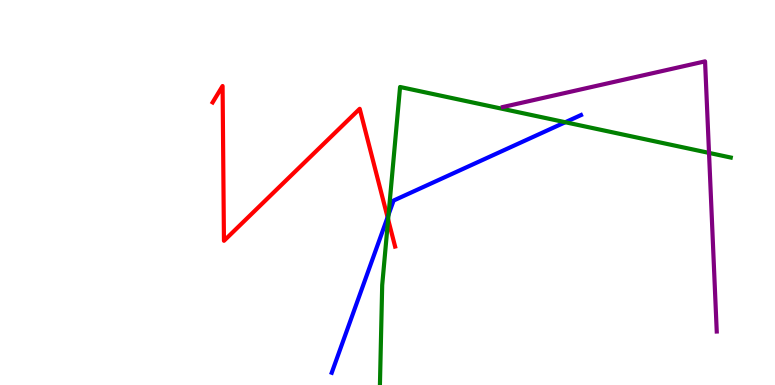[{'lines': ['blue', 'red'], 'intersections': [{'x': 5.0, 'y': 4.36}]}, {'lines': ['green', 'red'], 'intersections': [{'x': 5.01, 'y': 4.3}]}, {'lines': ['purple', 'red'], 'intersections': []}, {'lines': ['blue', 'green'], 'intersections': [{'x': 5.01, 'y': 4.43}, {'x': 7.29, 'y': 6.83}]}, {'lines': ['blue', 'purple'], 'intersections': []}, {'lines': ['green', 'purple'], 'intersections': [{'x': 9.15, 'y': 6.03}]}]